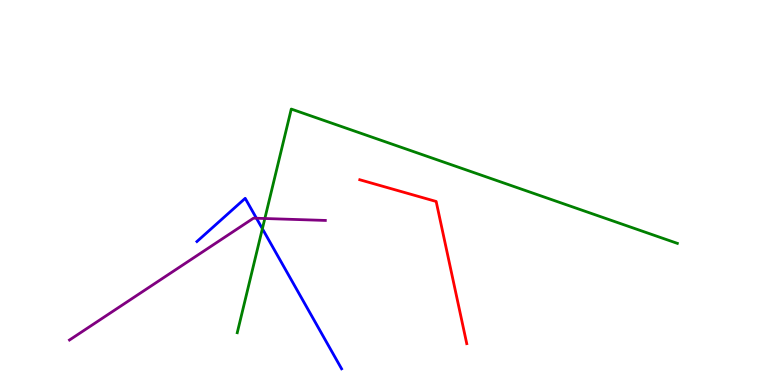[{'lines': ['blue', 'red'], 'intersections': []}, {'lines': ['green', 'red'], 'intersections': []}, {'lines': ['purple', 'red'], 'intersections': []}, {'lines': ['blue', 'green'], 'intersections': [{'x': 3.39, 'y': 4.06}]}, {'lines': ['blue', 'purple'], 'intersections': [{'x': 3.31, 'y': 4.33}]}, {'lines': ['green', 'purple'], 'intersections': [{'x': 3.42, 'y': 4.32}]}]